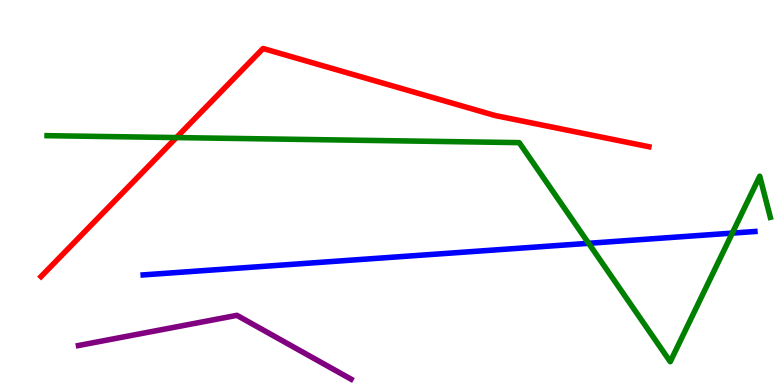[{'lines': ['blue', 'red'], 'intersections': []}, {'lines': ['green', 'red'], 'intersections': [{'x': 2.28, 'y': 6.43}]}, {'lines': ['purple', 'red'], 'intersections': []}, {'lines': ['blue', 'green'], 'intersections': [{'x': 7.6, 'y': 3.68}, {'x': 9.45, 'y': 3.95}]}, {'lines': ['blue', 'purple'], 'intersections': []}, {'lines': ['green', 'purple'], 'intersections': []}]